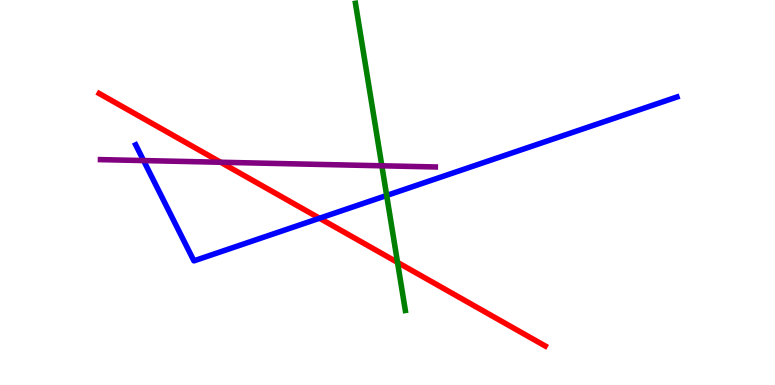[{'lines': ['blue', 'red'], 'intersections': [{'x': 4.12, 'y': 4.33}]}, {'lines': ['green', 'red'], 'intersections': [{'x': 5.13, 'y': 3.18}]}, {'lines': ['purple', 'red'], 'intersections': [{'x': 2.85, 'y': 5.79}]}, {'lines': ['blue', 'green'], 'intersections': [{'x': 4.99, 'y': 4.92}]}, {'lines': ['blue', 'purple'], 'intersections': [{'x': 1.85, 'y': 5.83}]}, {'lines': ['green', 'purple'], 'intersections': [{'x': 4.93, 'y': 5.69}]}]